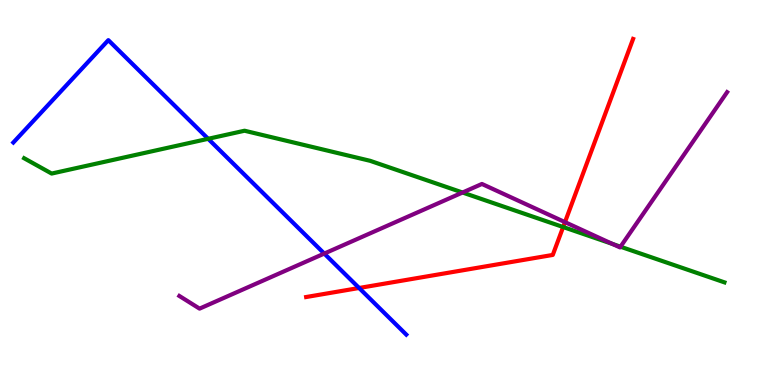[{'lines': ['blue', 'red'], 'intersections': [{'x': 4.63, 'y': 2.52}]}, {'lines': ['green', 'red'], 'intersections': [{'x': 7.27, 'y': 4.1}]}, {'lines': ['purple', 'red'], 'intersections': [{'x': 7.29, 'y': 4.23}]}, {'lines': ['blue', 'green'], 'intersections': [{'x': 2.69, 'y': 6.39}]}, {'lines': ['blue', 'purple'], 'intersections': [{'x': 4.18, 'y': 3.41}]}, {'lines': ['green', 'purple'], 'intersections': [{'x': 5.97, 'y': 5.0}, {'x': 7.9, 'y': 3.66}, {'x': 8.01, 'y': 3.59}]}]